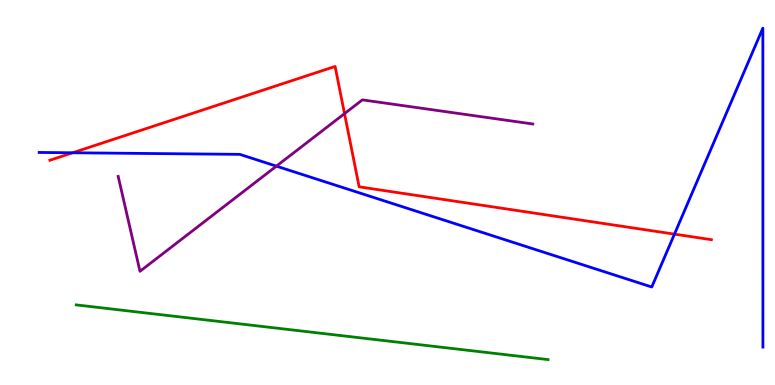[{'lines': ['blue', 'red'], 'intersections': [{'x': 0.937, 'y': 6.03}, {'x': 8.7, 'y': 3.92}]}, {'lines': ['green', 'red'], 'intersections': []}, {'lines': ['purple', 'red'], 'intersections': [{'x': 4.45, 'y': 7.05}]}, {'lines': ['blue', 'green'], 'intersections': []}, {'lines': ['blue', 'purple'], 'intersections': [{'x': 3.57, 'y': 5.68}]}, {'lines': ['green', 'purple'], 'intersections': []}]